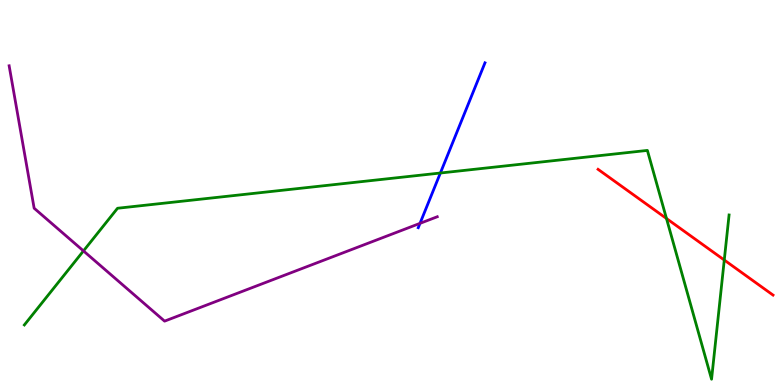[{'lines': ['blue', 'red'], 'intersections': []}, {'lines': ['green', 'red'], 'intersections': [{'x': 8.6, 'y': 4.32}, {'x': 9.35, 'y': 3.25}]}, {'lines': ['purple', 'red'], 'intersections': []}, {'lines': ['blue', 'green'], 'intersections': [{'x': 5.68, 'y': 5.51}]}, {'lines': ['blue', 'purple'], 'intersections': [{'x': 5.42, 'y': 4.2}]}, {'lines': ['green', 'purple'], 'intersections': [{'x': 1.08, 'y': 3.48}]}]